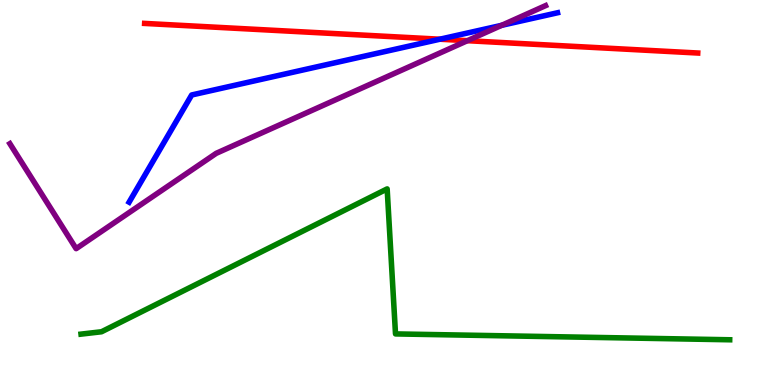[{'lines': ['blue', 'red'], 'intersections': [{'x': 5.68, 'y': 8.98}]}, {'lines': ['green', 'red'], 'intersections': []}, {'lines': ['purple', 'red'], 'intersections': [{'x': 6.03, 'y': 8.94}]}, {'lines': ['blue', 'green'], 'intersections': []}, {'lines': ['blue', 'purple'], 'intersections': [{'x': 6.47, 'y': 9.34}]}, {'lines': ['green', 'purple'], 'intersections': []}]